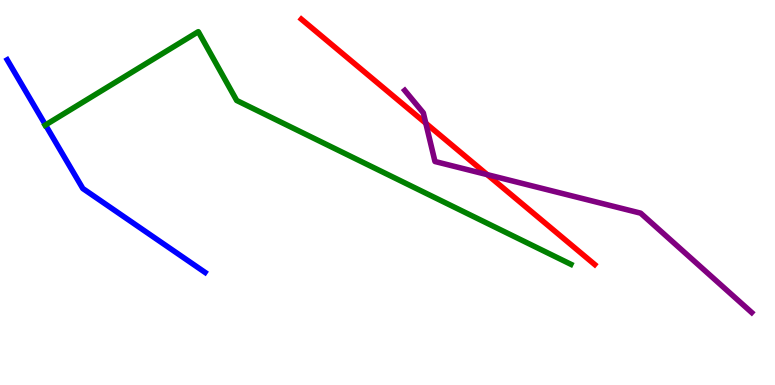[{'lines': ['blue', 'red'], 'intersections': []}, {'lines': ['green', 'red'], 'intersections': []}, {'lines': ['purple', 'red'], 'intersections': [{'x': 5.49, 'y': 6.8}, {'x': 6.29, 'y': 5.46}]}, {'lines': ['blue', 'green'], 'intersections': [{'x': 0.587, 'y': 6.75}]}, {'lines': ['blue', 'purple'], 'intersections': []}, {'lines': ['green', 'purple'], 'intersections': []}]